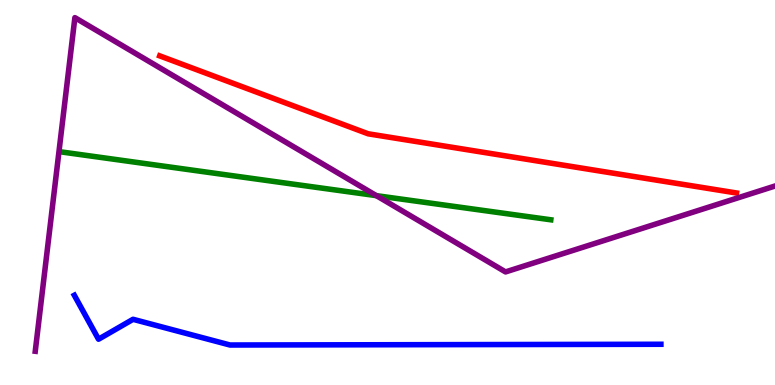[{'lines': ['blue', 'red'], 'intersections': []}, {'lines': ['green', 'red'], 'intersections': []}, {'lines': ['purple', 'red'], 'intersections': []}, {'lines': ['blue', 'green'], 'intersections': []}, {'lines': ['blue', 'purple'], 'intersections': []}, {'lines': ['green', 'purple'], 'intersections': [{'x': 4.86, 'y': 4.92}]}]